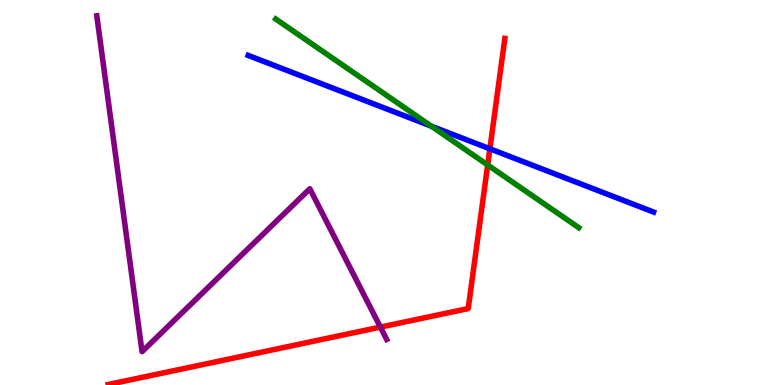[{'lines': ['blue', 'red'], 'intersections': [{'x': 6.32, 'y': 6.14}]}, {'lines': ['green', 'red'], 'intersections': [{'x': 6.29, 'y': 5.72}]}, {'lines': ['purple', 'red'], 'intersections': [{'x': 4.91, 'y': 1.5}]}, {'lines': ['blue', 'green'], 'intersections': [{'x': 5.57, 'y': 6.72}]}, {'lines': ['blue', 'purple'], 'intersections': []}, {'lines': ['green', 'purple'], 'intersections': []}]